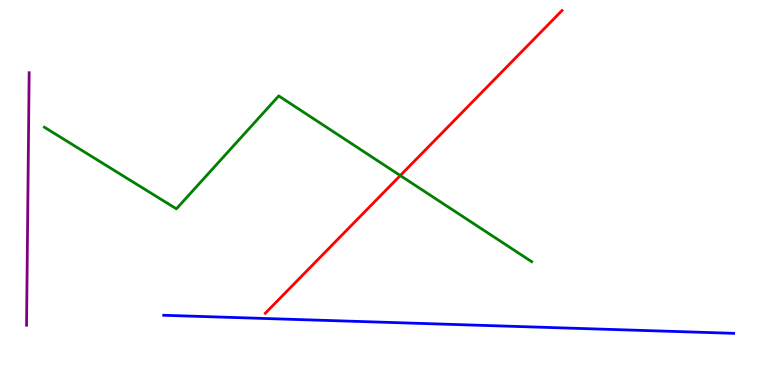[{'lines': ['blue', 'red'], 'intersections': []}, {'lines': ['green', 'red'], 'intersections': [{'x': 5.16, 'y': 5.44}]}, {'lines': ['purple', 'red'], 'intersections': []}, {'lines': ['blue', 'green'], 'intersections': []}, {'lines': ['blue', 'purple'], 'intersections': []}, {'lines': ['green', 'purple'], 'intersections': []}]